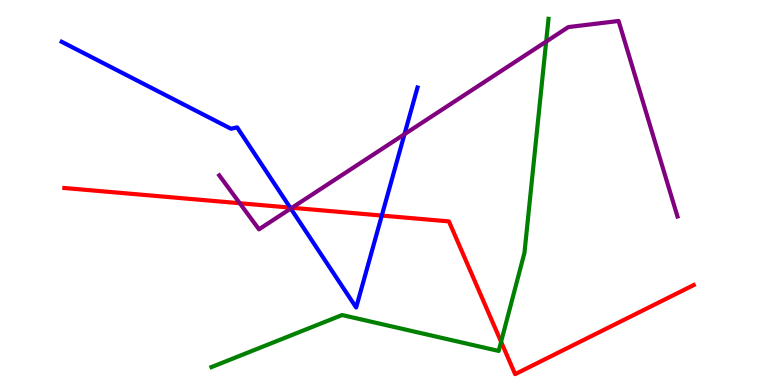[{'lines': ['blue', 'red'], 'intersections': [{'x': 3.74, 'y': 4.61}, {'x': 4.93, 'y': 4.4}]}, {'lines': ['green', 'red'], 'intersections': [{'x': 6.47, 'y': 1.12}]}, {'lines': ['purple', 'red'], 'intersections': [{'x': 3.09, 'y': 4.72}, {'x': 3.77, 'y': 4.6}]}, {'lines': ['blue', 'green'], 'intersections': []}, {'lines': ['blue', 'purple'], 'intersections': [{'x': 3.75, 'y': 4.58}, {'x': 5.22, 'y': 6.51}]}, {'lines': ['green', 'purple'], 'intersections': [{'x': 7.05, 'y': 8.92}]}]